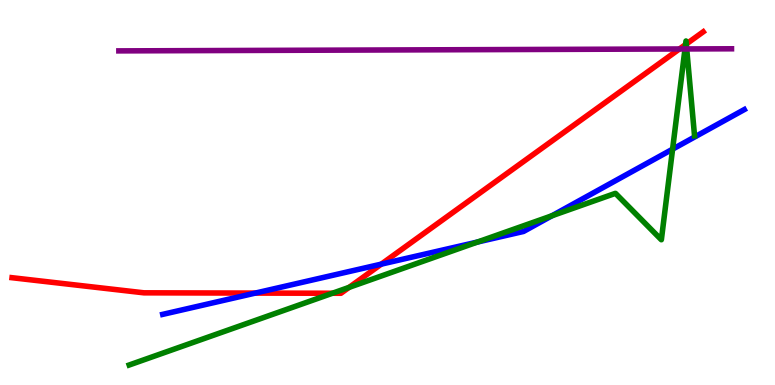[{'lines': ['blue', 'red'], 'intersections': [{'x': 3.29, 'y': 2.39}, {'x': 4.92, 'y': 3.14}]}, {'lines': ['green', 'red'], 'intersections': [{'x': 4.29, 'y': 2.38}, {'x': 4.5, 'y': 2.54}, {'x': 8.85, 'y': 8.84}, {'x': 8.86, 'y': 8.86}]}, {'lines': ['purple', 'red'], 'intersections': [{'x': 8.77, 'y': 8.73}]}, {'lines': ['blue', 'green'], 'intersections': [{'x': 6.16, 'y': 3.71}, {'x': 7.12, 'y': 4.4}, {'x': 8.68, 'y': 6.13}]}, {'lines': ['blue', 'purple'], 'intersections': []}, {'lines': ['green', 'purple'], 'intersections': [{'x': 8.84, 'y': 8.73}, {'x': 8.86, 'y': 8.73}]}]